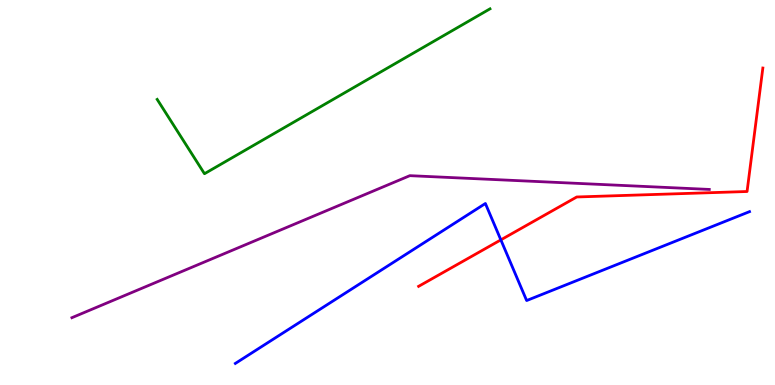[{'lines': ['blue', 'red'], 'intersections': [{'x': 6.46, 'y': 3.77}]}, {'lines': ['green', 'red'], 'intersections': []}, {'lines': ['purple', 'red'], 'intersections': []}, {'lines': ['blue', 'green'], 'intersections': []}, {'lines': ['blue', 'purple'], 'intersections': []}, {'lines': ['green', 'purple'], 'intersections': []}]